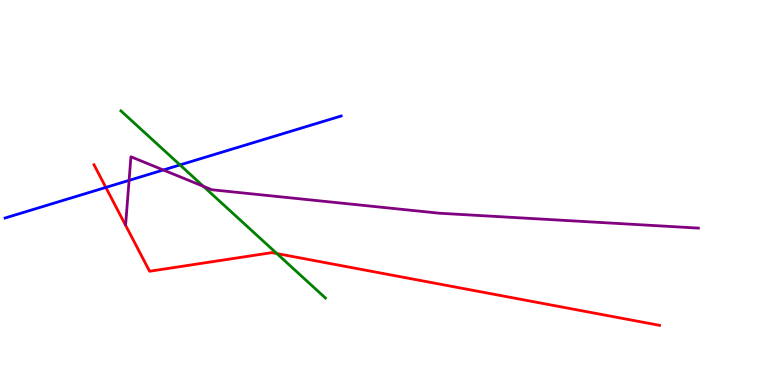[{'lines': ['blue', 'red'], 'intersections': [{'x': 1.37, 'y': 5.13}]}, {'lines': ['green', 'red'], 'intersections': [{'x': 3.57, 'y': 3.41}]}, {'lines': ['purple', 'red'], 'intersections': []}, {'lines': ['blue', 'green'], 'intersections': [{'x': 2.32, 'y': 5.72}]}, {'lines': ['blue', 'purple'], 'intersections': [{'x': 1.67, 'y': 5.32}, {'x': 2.11, 'y': 5.58}]}, {'lines': ['green', 'purple'], 'intersections': [{'x': 2.62, 'y': 5.16}]}]